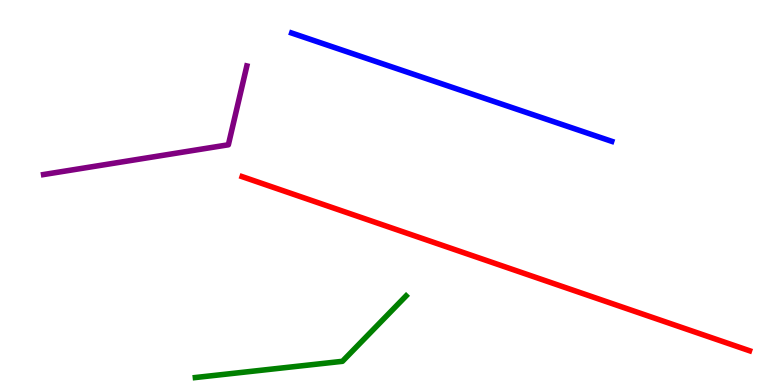[{'lines': ['blue', 'red'], 'intersections': []}, {'lines': ['green', 'red'], 'intersections': []}, {'lines': ['purple', 'red'], 'intersections': []}, {'lines': ['blue', 'green'], 'intersections': []}, {'lines': ['blue', 'purple'], 'intersections': []}, {'lines': ['green', 'purple'], 'intersections': []}]